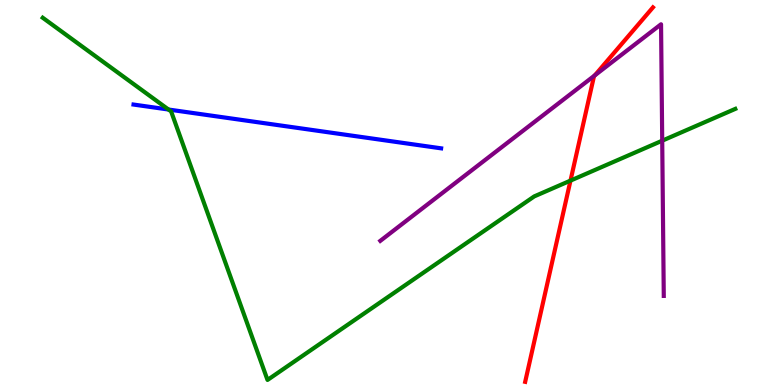[{'lines': ['blue', 'red'], 'intersections': []}, {'lines': ['green', 'red'], 'intersections': [{'x': 7.36, 'y': 5.31}]}, {'lines': ['purple', 'red'], 'intersections': [{'x': 7.68, 'y': 8.04}]}, {'lines': ['blue', 'green'], 'intersections': [{'x': 2.17, 'y': 7.15}]}, {'lines': ['blue', 'purple'], 'intersections': []}, {'lines': ['green', 'purple'], 'intersections': [{'x': 8.54, 'y': 6.35}]}]